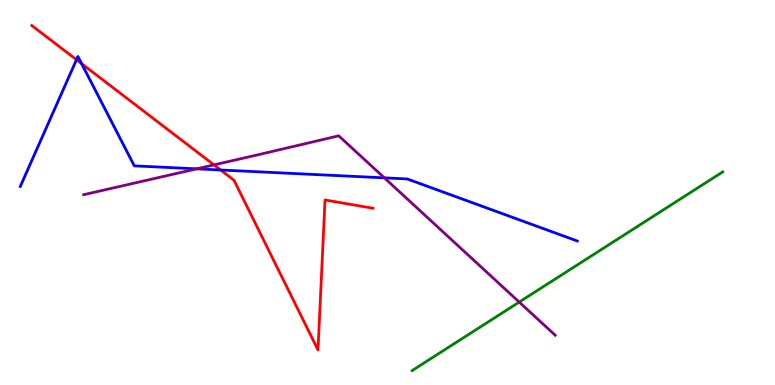[{'lines': ['blue', 'red'], 'intersections': [{'x': 0.987, 'y': 8.45}, {'x': 1.05, 'y': 8.35}, {'x': 2.85, 'y': 5.58}]}, {'lines': ['green', 'red'], 'intersections': []}, {'lines': ['purple', 'red'], 'intersections': [{'x': 2.76, 'y': 5.72}]}, {'lines': ['blue', 'green'], 'intersections': []}, {'lines': ['blue', 'purple'], 'intersections': [{'x': 2.54, 'y': 5.61}, {'x': 4.96, 'y': 5.38}]}, {'lines': ['green', 'purple'], 'intersections': [{'x': 6.7, 'y': 2.15}]}]